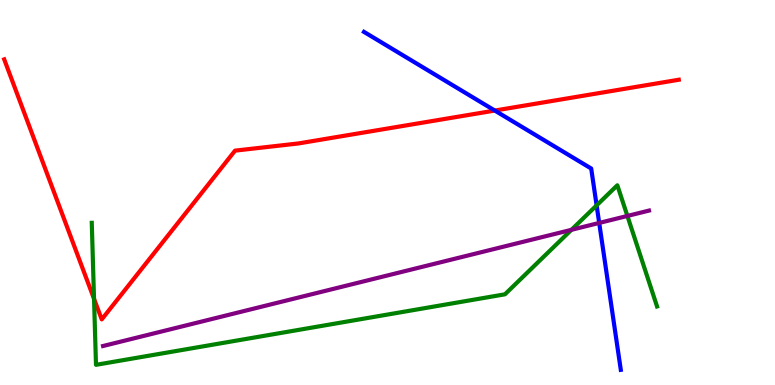[{'lines': ['blue', 'red'], 'intersections': [{'x': 6.38, 'y': 7.13}]}, {'lines': ['green', 'red'], 'intersections': [{'x': 1.21, 'y': 2.24}]}, {'lines': ['purple', 'red'], 'intersections': []}, {'lines': ['blue', 'green'], 'intersections': [{'x': 7.7, 'y': 4.67}]}, {'lines': ['blue', 'purple'], 'intersections': [{'x': 7.73, 'y': 4.21}]}, {'lines': ['green', 'purple'], 'intersections': [{'x': 7.37, 'y': 4.03}, {'x': 8.1, 'y': 4.39}]}]